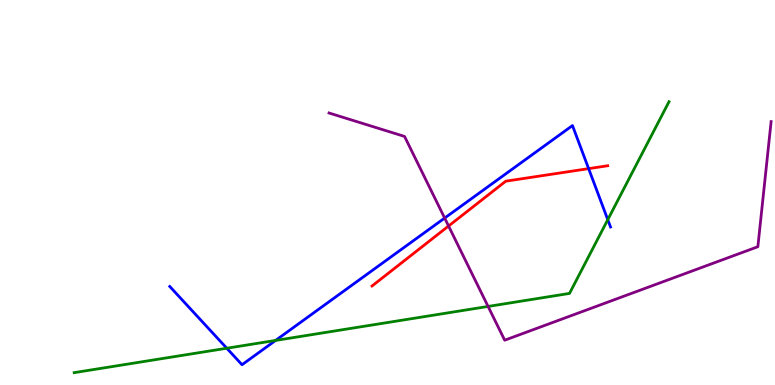[{'lines': ['blue', 'red'], 'intersections': [{'x': 7.6, 'y': 5.62}]}, {'lines': ['green', 'red'], 'intersections': []}, {'lines': ['purple', 'red'], 'intersections': [{'x': 5.79, 'y': 4.13}]}, {'lines': ['blue', 'green'], 'intersections': [{'x': 2.93, 'y': 0.955}, {'x': 3.56, 'y': 1.16}, {'x': 7.84, 'y': 4.29}]}, {'lines': ['blue', 'purple'], 'intersections': [{'x': 5.74, 'y': 4.34}]}, {'lines': ['green', 'purple'], 'intersections': [{'x': 6.3, 'y': 2.04}]}]